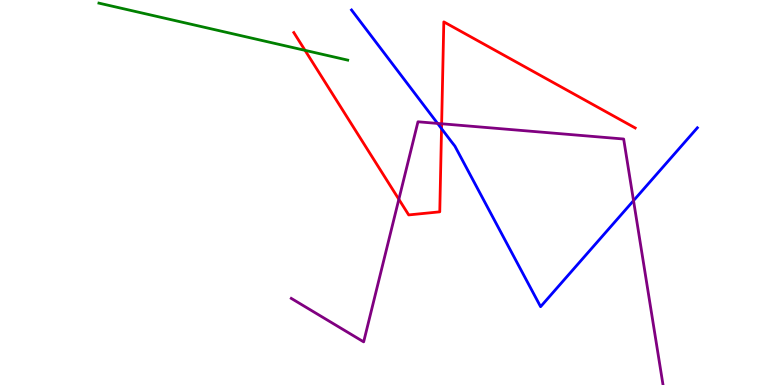[{'lines': ['blue', 'red'], 'intersections': [{'x': 5.7, 'y': 6.66}]}, {'lines': ['green', 'red'], 'intersections': [{'x': 3.94, 'y': 8.69}]}, {'lines': ['purple', 'red'], 'intersections': [{'x': 5.15, 'y': 4.82}, {'x': 5.7, 'y': 6.79}]}, {'lines': ['blue', 'green'], 'intersections': []}, {'lines': ['blue', 'purple'], 'intersections': [{'x': 5.65, 'y': 6.79}, {'x': 8.17, 'y': 4.79}]}, {'lines': ['green', 'purple'], 'intersections': []}]